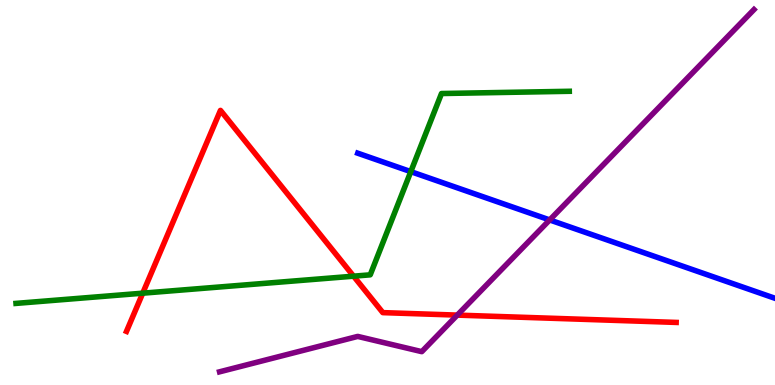[{'lines': ['blue', 'red'], 'intersections': []}, {'lines': ['green', 'red'], 'intersections': [{'x': 1.84, 'y': 2.38}, {'x': 4.56, 'y': 2.83}]}, {'lines': ['purple', 'red'], 'intersections': [{'x': 5.9, 'y': 1.82}]}, {'lines': ['blue', 'green'], 'intersections': [{'x': 5.3, 'y': 5.54}]}, {'lines': ['blue', 'purple'], 'intersections': [{'x': 7.09, 'y': 4.29}]}, {'lines': ['green', 'purple'], 'intersections': []}]